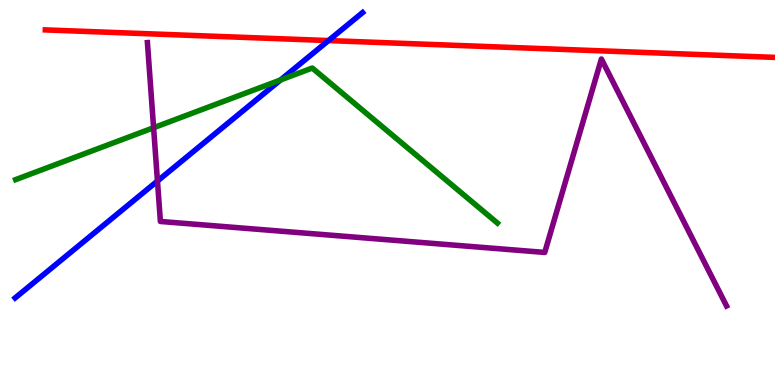[{'lines': ['blue', 'red'], 'intersections': [{'x': 4.24, 'y': 8.95}]}, {'lines': ['green', 'red'], 'intersections': []}, {'lines': ['purple', 'red'], 'intersections': []}, {'lines': ['blue', 'green'], 'intersections': [{'x': 3.62, 'y': 7.92}]}, {'lines': ['blue', 'purple'], 'intersections': [{'x': 2.03, 'y': 5.3}]}, {'lines': ['green', 'purple'], 'intersections': [{'x': 1.98, 'y': 6.68}]}]